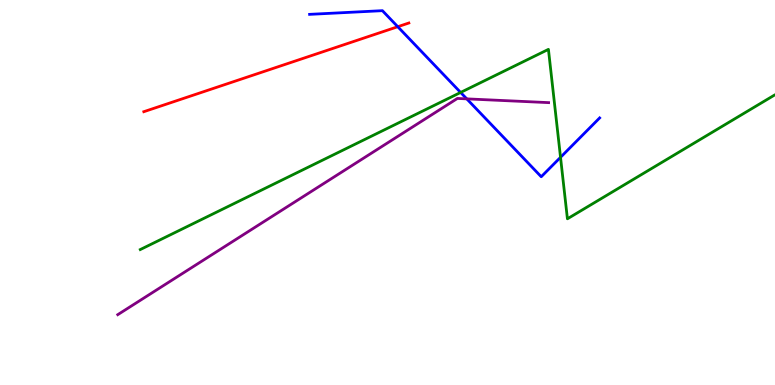[{'lines': ['blue', 'red'], 'intersections': [{'x': 5.13, 'y': 9.31}]}, {'lines': ['green', 'red'], 'intersections': []}, {'lines': ['purple', 'red'], 'intersections': []}, {'lines': ['blue', 'green'], 'intersections': [{'x': 5.94, 'y': 7.6}, {'x': 7.23, 'y': 5.91}]}, {'lines': ['blue', 'purple'], 'intersections': [{'x': 6.02, 'y': 7.43}]}, {'lines': ['green', 'purple'], 'intersections': []}]